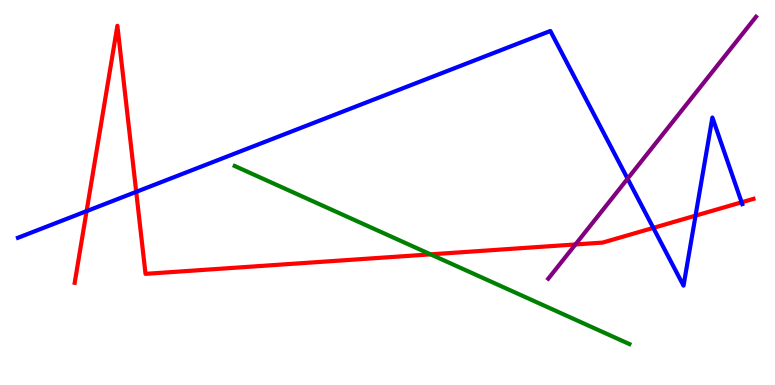[{'lines': ['blue', 'red'], 'intersections': [{'x': 1.12, 'y': 4.52}, {'x': 1.76, 'y': 5.02}, {'x': 8.43, 'y': 4.08}, {'x': 8.97, 'y': 4.4}, {'x': 9.57, 'y': 4.75}]}, {'lines': ['green', 'red'], 'intersections': [{'x': 5.56, 'y': 3.39}]}, {'lines': ['purple', 'red'], 'intersections': [{'x': 7.42, 'y': 3.65}]}, {'lines': ['blue', 'green'], 'intersections': []}, {'lines': ['blue', 'purple'], 'intersections': [{'x': 8.1, 'y': 5.36}]}, {'lines': ['green', 'purple'], 'intersections': []}]